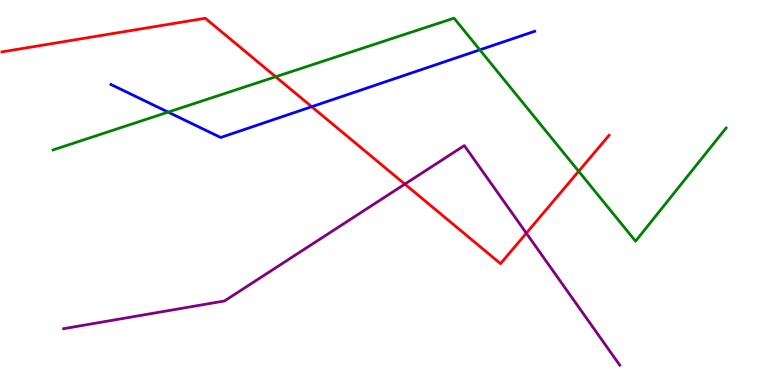[{'lines': ['blue', 'red'], 'intersections': [{'x': 4.02, 'y': 7.23}]}, {'lines': ['green', 'red'], 'intersections': [{'x': 3.56, 'y': 8.01}, {'x': 7.47, 'y': 5.55}]}, {'lines': ['purple', 'red'], 'intersections': [{'x': 5.22, 'y': 5.22}, {'x': 6.79, 'y': 3.94}]}, {'lines': ['blue', 'green'], 'intersections': [{'x': 2.17, 'y': 7.09}, {'x': 6.19, 'y': 8.71}]}, {'lines': ['blue', 'purple'], 'intersections': []}, {'lines': ['green', 'purple'], 'intersections': []}]